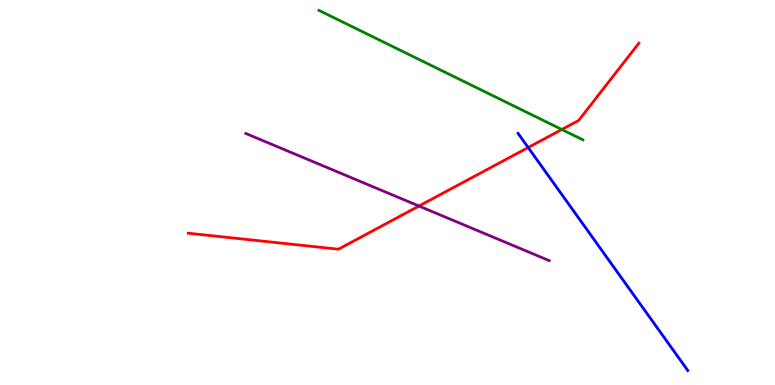[{'lines': ['blue', 'red'], 'intersections': [{'x': 6.82, 'y': 6.17}]}, {'lines': ['green', 'red'], 'intersections': [{'x': 7.25, 'y': 6.64}]}, {'lines': ['purple', 'red'], 'intersections': [{'x': 5.41, 'y': 4.65}]}, {'lines': ['blue', 'green'], 'intersections': []}, {'lines': ['blue', 'purple'], 'intersections': []}, {'lines': ['green', 'purple'], 'intersections': []}]